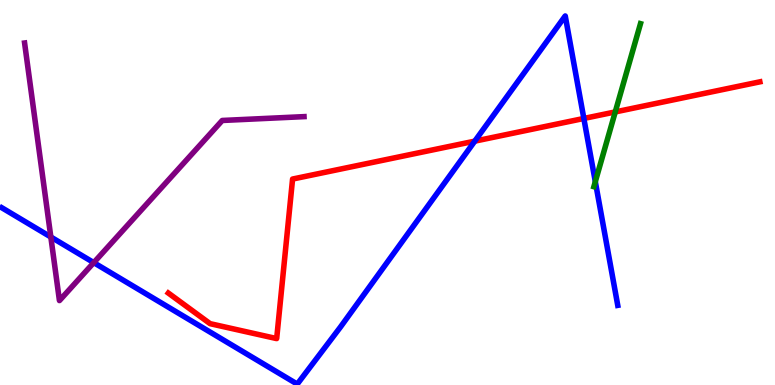[{'lines': ['blue', 'red'], 'intersections': [{'x': 6.13, 'y': 6.33}, {'x': 7.53, 'y': 6.92}]}, {'lines': ['green', 'red'], 'intersections': [{'x': 7.94, 'y': 7.09}]}, {'lines': ['purple', 'red'], 'intersections': []}, {'lines': ['blue', 'green'], 'intersections': [{'x': 7.68, 'y': 5.28}]}, {'lines': ['blue', 'purple'], 'intersections': [{'x': 0.656, 'y': 3.84}, {'x': 1.21, 'y': 3.18}]}, {'lines': ['green', 'purple'], 'intersections': []}]